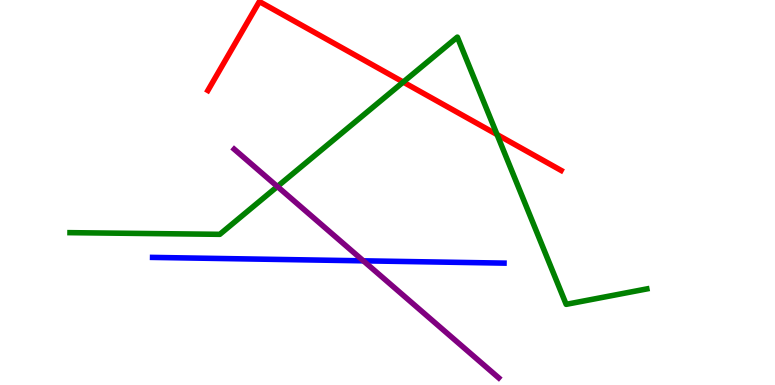[{'lines': ['blue', 'red'], 'intersections': []}, {'lines': ['green', 'red'], 'intersections': [{'x': 5.2, 'y': 7.87}, {'x': 6.41, 'y': 6.51}]}, {'lines': ['purple', 'red'], 'intersections': []}, {'lines': ['blue', 'green'], 'intersections': []}, {'lines': ['blue', 'purple'], 'intersections': [{'x': 4.69, 'y': 3.23}]}, {'lines': ['green', 'purple'], 'intersections': [{'x': 3.58, 'y': 5.16}]}]